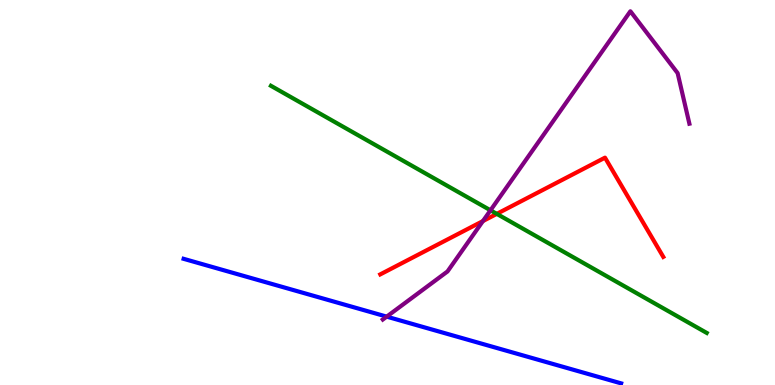[{'lines': ['blue', 'red'], 'intersections': []}, {'lines': ['green', 'red'], 'intersections': [{'x': 6.41, 'y': 4.44}]}, {'lines': ['purple', 'red'], 'intersections': [{'x': 6.23, 'y': 4.26}]}, {'lines': ['blue', 'green'], 'intersections': []}, {'lines': ['blue', 'purple'], 'intersections': [{'x': 4.99, 'y': 1.78}]}, {'lines': ['green', 'purple'], 'intersections': [{'x': 6.33, 'y': 4.54}]}]